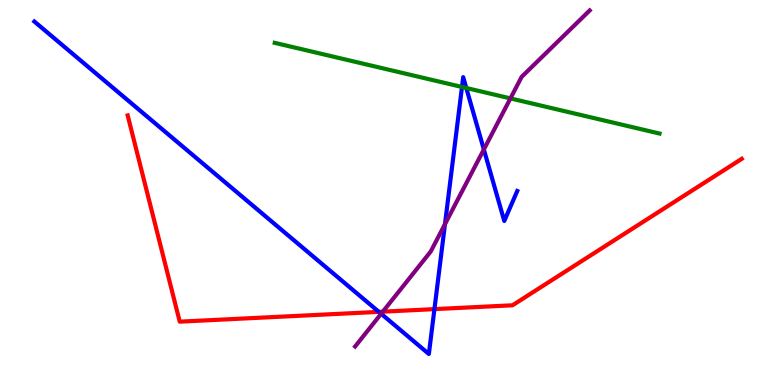[{'lines': ['blue', 'red'], 'intersections': [{'x': 4.89, 'y': 1.9}, {'x': 5.61, 'y': 1.97}]}, {'lines': ['green', 'red'], 'intersections': []}, {'lines': ['purple', 'red'], 'intersections': [{'x': 4.94, 'y': 1.9}]}, {'lines': ['blue', 'green'], 'intersections': [{'x': 5.96, 'y': 7.74}, {'x': 6.02, 'y': 7.71}]}, {'lines': ['blue', 'purple'], 'intersections': [{'x': 4.92, 'y': 1.85}, {'x': 5.74, 'y': 4.18}, {'x': 6.24, 'y': 6.12}]}, {'lines': ['green', 'purple'], 'intersections': [{'x': 6.59, 'y': 7.44}]}]